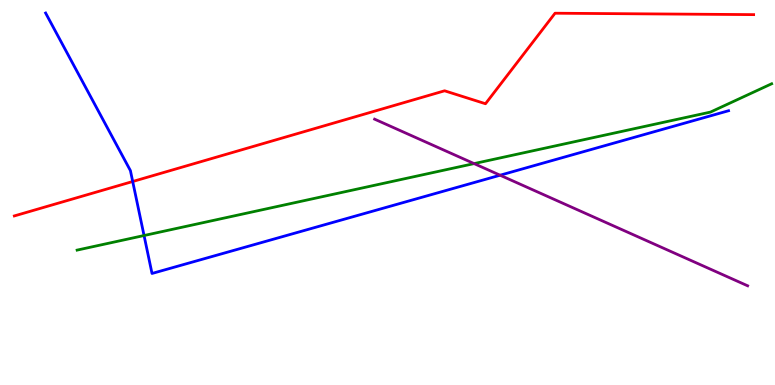[{'lines': ['blue', 'red'], 'intersections': [{'x': 1.71, 'y': 5.29}]}, {'lines': ['green', 'red'], 'intersections': []}, {'lines': ['purple', 'red'], 'intersections': []}, {'lines': ['blue', 'green'], 'intersections': [{'x': 1.86, 'y': 3.88}]}, {'lines': ['blue', 'purple'], 'intersections': [{'x': 6.45, 'y': 5.45}]}, {'lines': ['green', 'purple'], 'intersections': [{'x': 6.12, 'y': 5.75}]}]